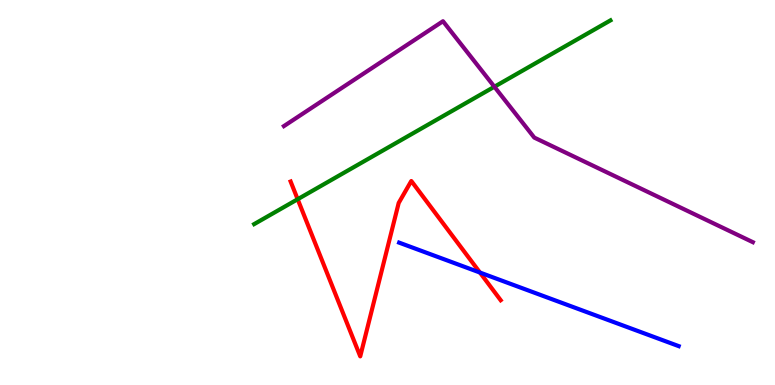[{'lines': ['blue', 'red'], 'intersections': [{'x': 6.19, 'y': 2.92}]}, {'lines': ['green', 'red'], 'intersections': [{'x': 3.84, 'y': 4.83}]}, {'lines': ['purple', 'red'], 'intersections': []}, {'lines': ['blue', 'green'], 'intersections': []}, {'lines': ['blue', 'purple'], 'intersections': []}, {'lines': ['green', 'purple'], 'intersections': [{'x': 6.38, 'y': 7.75}]}]